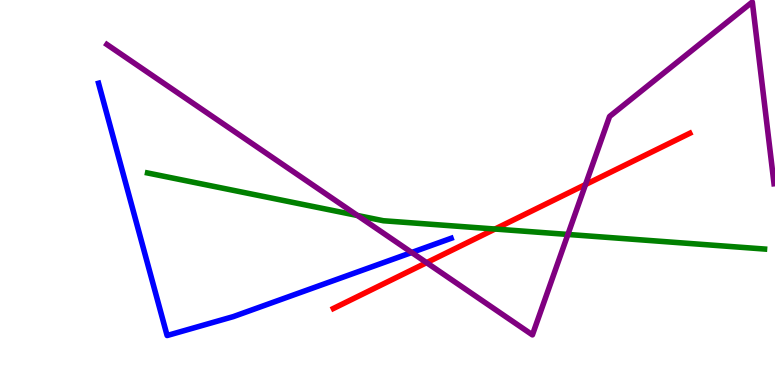[{'lines': ['blue', 'red'], 'intersections': []}, {'lines': ['green', 'red'], 'intersections': [{'x': 6.39, 'y': 4.05}]}, {'lines': ['purple', 'red'], 'intersections': [{'x': 5.5, 'y': 3.18}, {'x': 7.56, 'y': 5.21}]}, {'lines': ['blue', 'green'], 'intersections': []}, {'lines': ['blue', 'purple'], 'intersections': [{'x': 5.31, 'y': 3.44}]}, {'lines': ['green', 'purple'], 'intersections': [{'x': 4.61, 'y': 4.4}, {'x': 7.33, 'y': 3.91}]}]